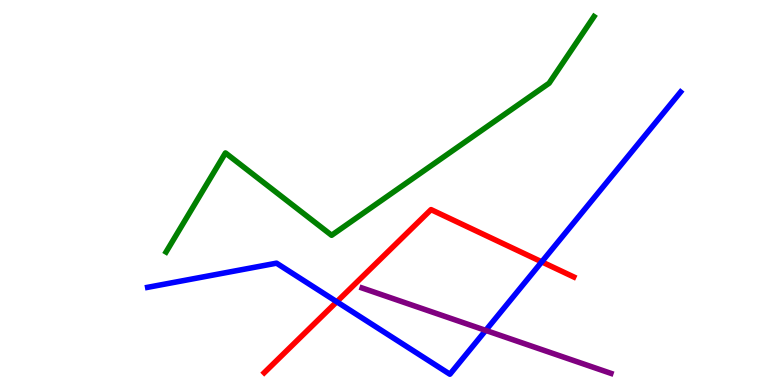[{'lines': ['blue', 'red'], 'intersections': [{'x': 4.35, 'y': 2.16}, {'x': 6.99, 'y': 3.2}]}, {'lines': ['green', 'red'], 'intersections': []}, {'lines': ['purple', 'red'], 'intersections': []}, {'lines': ['blue', 'green'], 'intersections': []}, {'lines': ['blue', 'purple'], 'intersections': [{'x': 6.27, 'y': 1.42}]}, {'lines': ['green', 'purple'], 'intersections': []}]